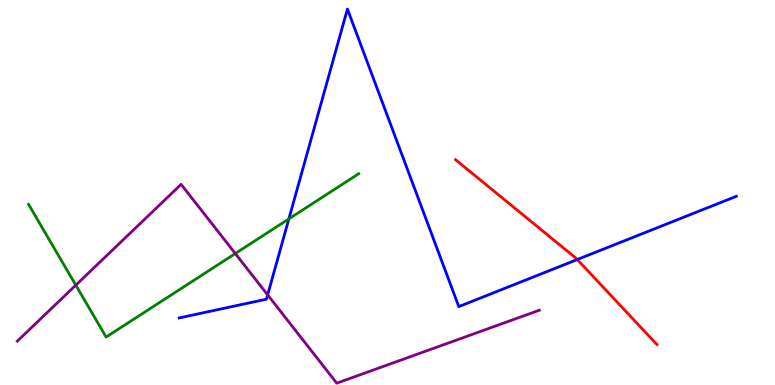[{'lines': ['blue', 'red'], 'intersections': [{'x': 7.45, 'y': 3.26}]}, {'lines': ['green', 'red'], 'intersections': []}, {'lines': ['purple', 'red'], 'intersections': []}, {'lines': ['blue', 'green'], 'intersections': [{'x': 3.73, 'y': 4.31}]}, {'lines': ['blue', 'purple'], 'intersections': [{'x': 3.45, 'y': 2.34}]}, {'lines': ['green', 'purple'], 'intersections': [{'x': 0.978, 'y': 2.59}, {'x': 3.04, 'y': 3.41}]}]